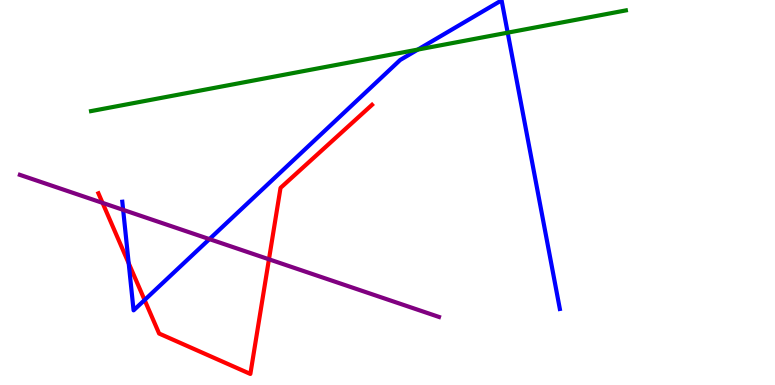[{'lines': ['blue', 'red'], 'intersections': [{'x': 1.66, 'y': 3.16}, {'x': 1.87, 'y': 2.21}]}, {'lines': ['green', 'red'], 'intersections': []}, {'lines': ['purple', 'red'], 'intersections': [{'x': 1.32, 'y': 4.73}, {'x': 3.47, 'y': 3.27}]}, {'lines': ['blue', 'green'], 'intersections': [{'x': 5.39, 'y': 8.71}, {'x': 6.55, 'y': 9.15}]}, {'lines': ['blue', 'purple'], 'intersections': [{'x': 1.59, 'y': 4.55}, {'x': 2.7, 'y': 3.79}]}, {'lines': ['green', 'purple'], 'intersections': []}]